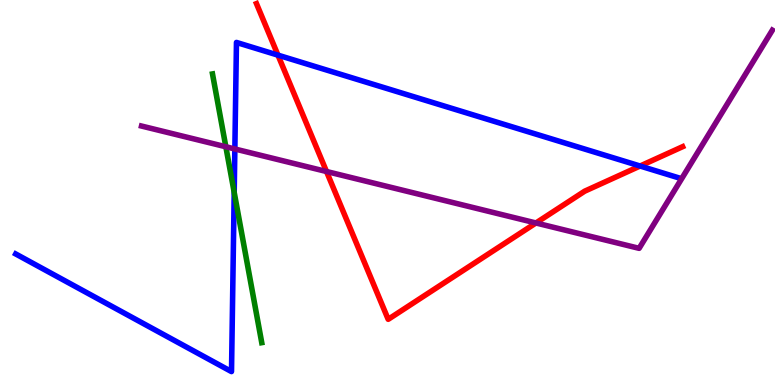[{'lines': ['blue', 'red'], 'intersections': [{'x': 3.59, 'y': 8.57}, {'x': 8.26, 'y': 5.69}]}, {'lines': ['green', 'red'], 'intersections': []}, {'lines': ['purple', 'red'], 'intersections': [{'x': 4.21, 'y': 5.55}, {'x': 6.92, 'y': 4.21}]}, {'lines': ['blue', 'green'], 'intersections': [{'x': 3.02, 'y': 5.0}]}, {'lines': ['blue', 'purple'], 'intersections': [{'x': 3.03, 'y': 6.13}]}, {'lines': ['green', 'purple'], 'intersections': [{'x': 2.91, 'y': 6.19}]}]